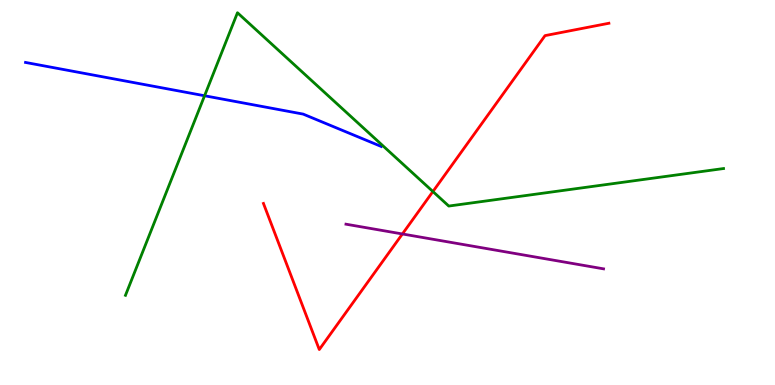[{'lines': ['blue', 'red'], 'intersections': []}, {'lines': ['green', 'red'], 'intersections': [{'x': 5.59, 'y': 5.03}]}, {'lines': ['purple', 'red'], 'intersections': [{'x': 5.19, 'y': 3.92}]}, {'lines': ['blue', 'green'], 'intersections': [{'x': 2.64, 'y': 7.51}]}, {'lines': ['blue', 'purple'], 'intersections': []}, {'lines': ['green', 'purple'], 'intersections': []}]